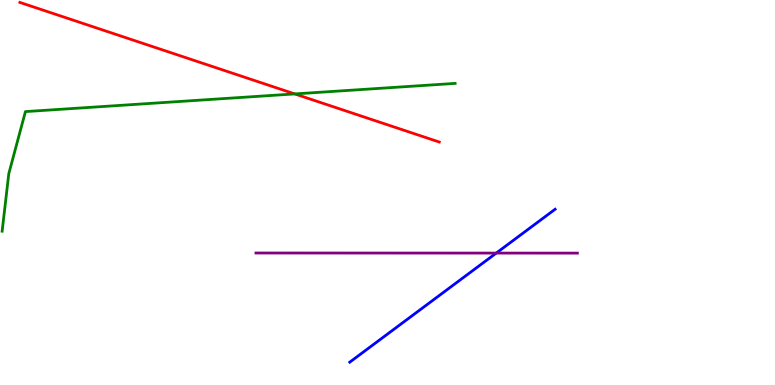[{'lines': ['blue', 'red'], 'intersections': []}, {'lines': ['green', 'red'], 'intersections': [{'x': 3.8, 'y': 7.56}]}, {'lines': ['purple', 'red'], 'intersections': []}, {'lines': ['blue', 'green'], 'intersections': []}, {'lines': ['blue', 'purple'], 'intersections': [{'x': 6.4, 'y': 3.43}]}, {'lines': ['green', 'purple'], 'intersections': []}]